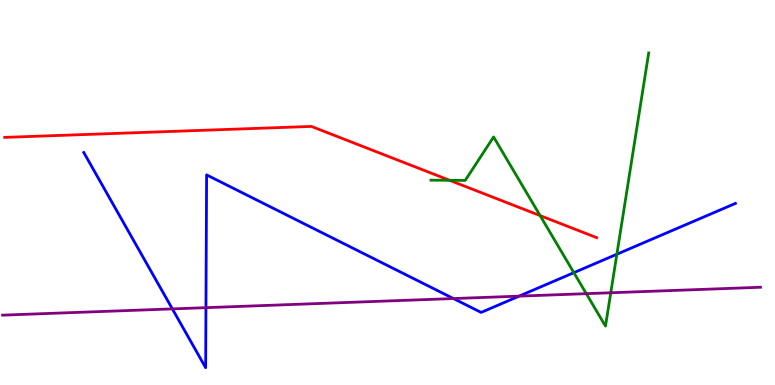[{'lines': ['blue', 'red'], 'intersections': []}, {'lines': ['green', 'red'], 'intersections': [{'x': 5.8, 'y': 5.32}, {'x': 6.97, 'y': 4.4}]}, {'lines': ['purple', 'red'], 'intersections': []}, {'lines': ['blue', 'green'], 'intersections': [{'x': 7.4, 'y': 2.92}, {'x': 7.96, 'y': 3.4}]}, {'lines': ['blue', 'purple'], 'intersections': [{'x': 2.22, 'y': 1.98}, {'x': 2.66, 'y': 2.01}, {'x': 5.85, 'y': 2.25}, {'x': 6.7, 'y': 2.31}]}, {'lines': ['green', 'purple'], 'intersections': [{'x': 7.57, 'y': 2.37}, {'x': 7.88, 'y': 2.4}]}]